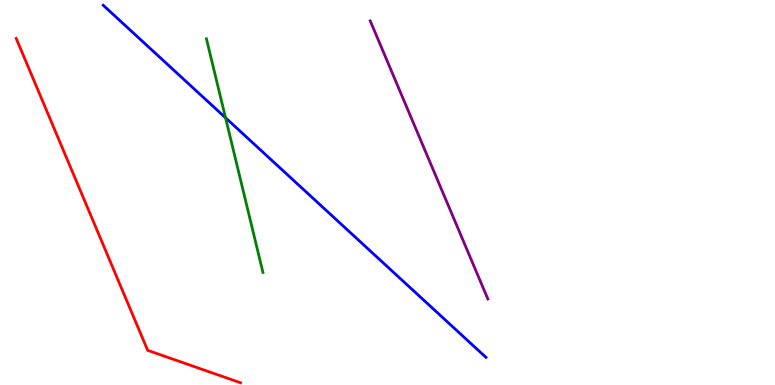[{'lines': ['blue', 'red'], 'intersections': []}, {'lines': ['green', 'red'], 'intersections': []}, {'lines': ['purple', 'red'], 'intersections': []}, {'lines': ['blue', 'green'], 'intersections': [{'x': 2.91, 'y': 6.94}]}, {'lines': ['blue', 'purple'], 'intersections': []}, {'lines': ['green', 'purple'], 'intersections': []}]